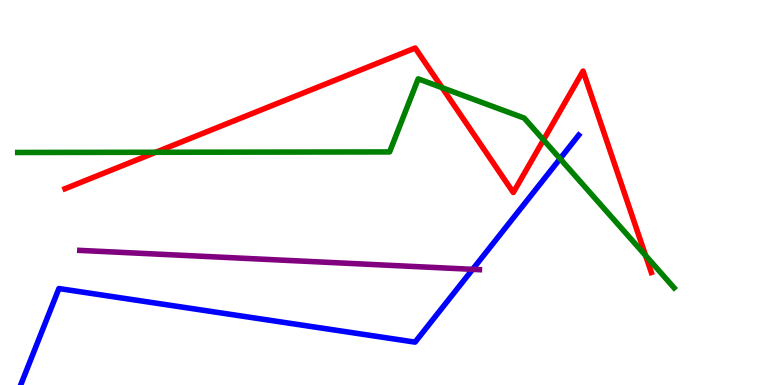[{'lines': ['blue', 'red'], 'intersections': []}, {'lines': ['green', 'red'], 'intersections': [{'x': 2.01, 'y': 6.04}, {'x': 5.7, 'y': 7.72}, {'x': 7.01, 'y': 6.37}, {'x': 8.33, 'y': 3.36}]}, {'lines': ['purple', 'red'], 'intersections': []}, {'lines': ['blue', 'green'], 'intersections': [{'x': 7.23, 'y': 5.88}]}, {'lines': ['blue', 'purple'], 'intersections': [{'x': 6.1, 'y': 3.0}]}, {'lines': ['green', 'purple'], 'intersections': []}]